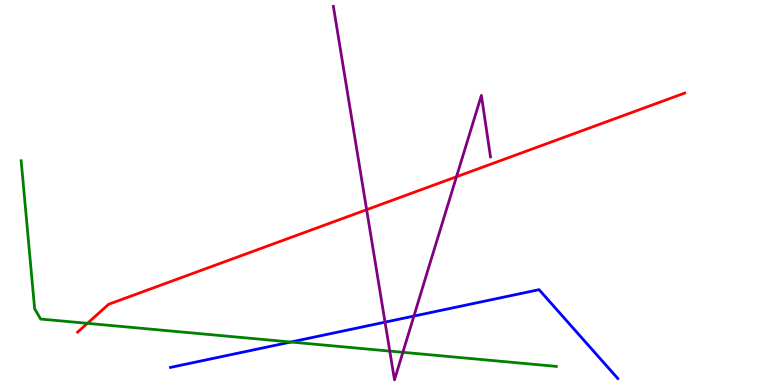[{'lines': ['blue', 'red'], 'intersections': []}, {'lines': ['green', 'red'], 'intersections': [{'x': 1.13, 'y': 1.6}]}, {'lines': ['purple', 'red'], 'intersections': [{'x': 4.73, 'y': 4.55}, {'x': 5.89, 'y': 5.41}]}, {'lines': ['blue', 'green'], 'intersections': [{'x': 3.75, 'y': 1.12}]}, {'lines': ['blue', 'purple'], 'intersections': [{'x': 4.97, 'y': 1.63}, {'x': 5.34, 'y': 1.79}]}, {'lines': ['green', 'purple'], 'intersections': [{'x': 5.03, 'y': 0.88}, {'x': 5.2, 'y': 0.849}]}]